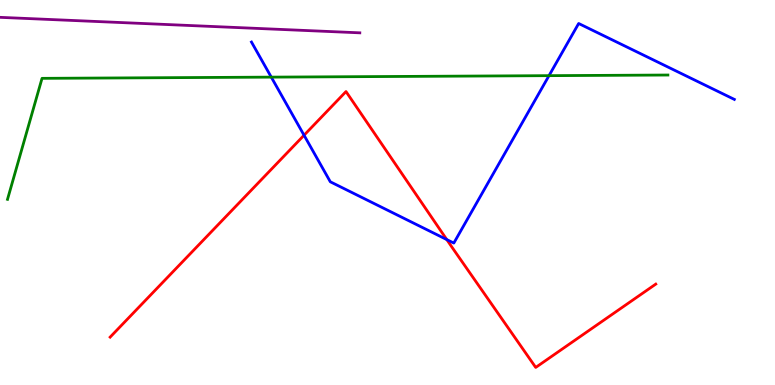[{'lines': ['blue', 'red'], 'intersections': [{'x': 3.92, 'y': 6.49}, {'x': 5.76, 'y': 3.78}]}, {'lines': ['green', 'red'], 'intersections': []}, {'lines': ['purple', 'red'], 'intersections': []}, {'lines': ['blue', 'green'], 'intersections': [{'x': 3.5, 'y': 8.0}, {'x': 7.08, 'y': 8.03}]}, {'lines': ['blue', 'purple'], 'intersections': []}, {'lines': ['green', 'purple'], 'intersections': []}]